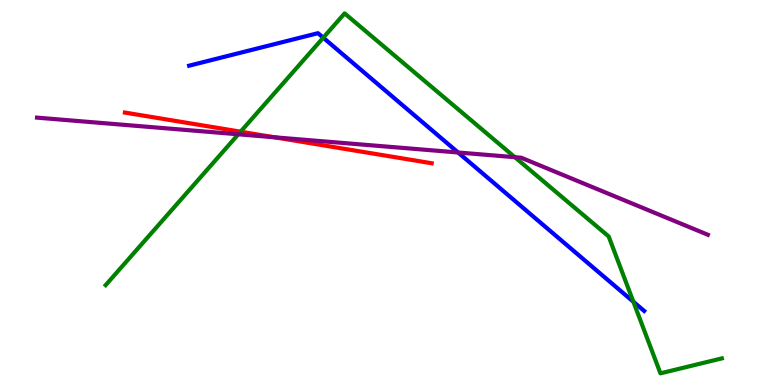[{'lines': ['blue', 'red'], 'intersections': []}, {'lines': ['green', 'red'], 'intersections': [{'x': 3.1, 'y': 6.58}]}, {'lines': ['purple', 'red'], 'intersections': [{'x': 3.54, 'y': 6.43}]}, {'lines': ['blue', 'green'], 'intersections': [{'x': 4.17, 'y': 9.02}, {'x': 8.17, 'y': 2.16}]}, {'lines': ['blue', 'purple'], 'intersections': [{'x': 5.91, 'y': 6.04}]}, {'lines': ['green', 'purple'], 'intersections': [{'x': 3.07, 'y': 6.51}, {'x': 6.64, 'y': 5.92}]}]